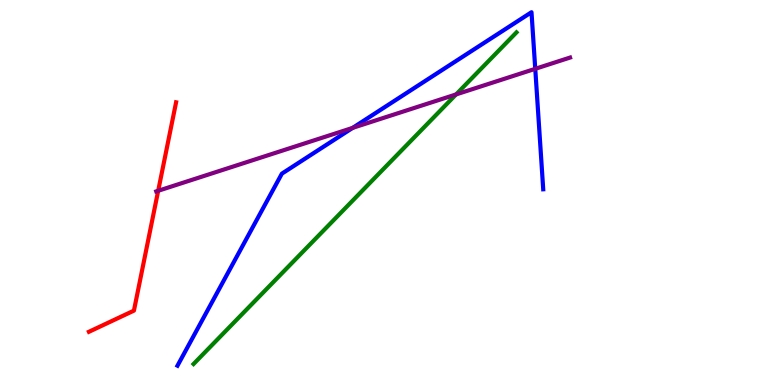[{'lines': ['blue', 'red'], 'intersections': []}, {'lines': ['green', 'red'], 'intersections': []}, {'lines': ['purple', 'red'], 'intersections': [{'x': 2.04, 'y': 5.04}]}, {'lines': ['blue', 'green'], 'intersections': []}, {'lines': ['blue', 'purple'], 'intersections': [{'x': 4.55, 'y': 6.68}, {'x': 6.91, 'y': 8.21}]}, {'lines': ['green', 'purple'], 'intersections': [{'x': 5.88, 'y': 7.55}]}]